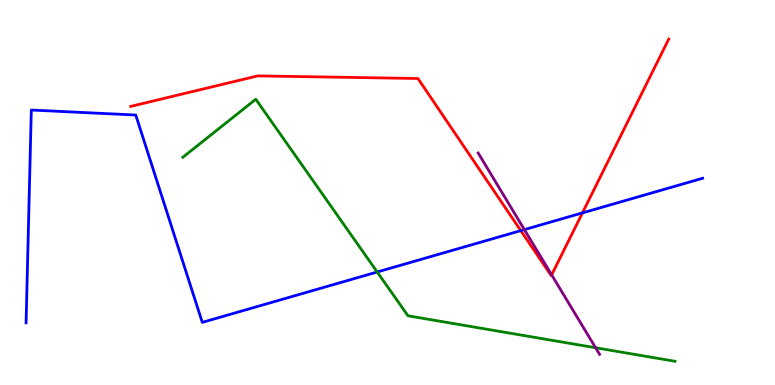[{'lines': ['blue', 'red'], 'intersections': [{'x': 6.72, 'y': 4.01}, {'x': 7.52, 'y': 4.47}]}, {'lines': ['green', 'red'], 'intersections': []}, {'lines': ['purple', 'red'], 'intersections': [{'x': 7.12, 'y': 2.86}]}, {'lines': ['blue', 'green'], 'intersections': [{'x': 4.87, 'y': 2.94}]}, {'lines': ['blue', 'purple'], 'intersections': [{'x': 6.77, 'y': 4.04}]}, {'lines': ['green', 'purple'], 'intersections': [{'x': 7.69, 'y': 0.968}]}]